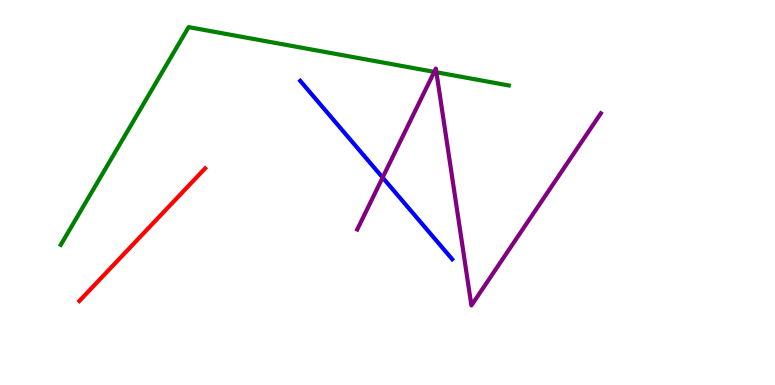[{'lines': ['blue', 'red'], 'intersections': []}, {'lines': ['green', 'red'], 'intersections': []}, {'lines': ['purple', 'red'], 'intersections': []}, {'lines': ['blue', 'green'], 'intersections': []}, {'lines': ['blue', 'purple'], 'intersections': [{'x': 4.94, 'y': 5.39}]}, {'lines': ['green', 'purple'], 'intersections': [{'x': 5.6, 'y': 8.13}, {'x': 5.63, 'y': 8.12}]}]